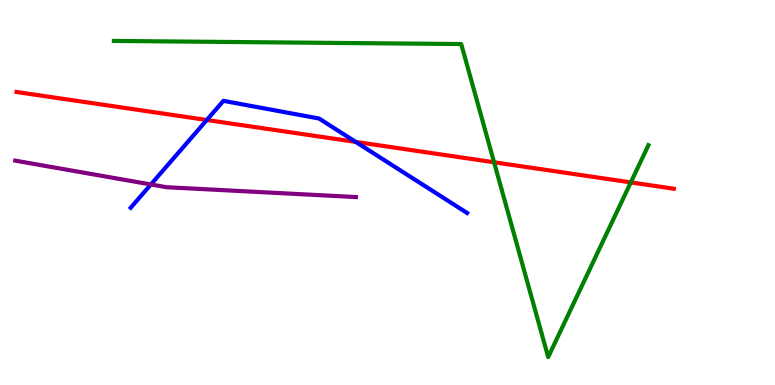[{'lines': ['blue', 'red'], 'intersections': [{'x': 2.67, 'y': 6.88}, {'x': 4.59, 'y': 6.31}]}, {'lines': ['green', 'red'], 'intersections': [{'x': 6.38, 'y': 5.79}, {'x': 8.14, 'y': 5.26}]}, {'lines': ['purple', 'red'], 'intersections': []}, {'lines': ['blue', 'green'], 'intersections': []}, {'lines': ['blue', 'purple'], 'intersections': [{'x': 1.95, 'y': 5.21}]}, {'lines': ['green', 'purple'], 'intersections': []}]